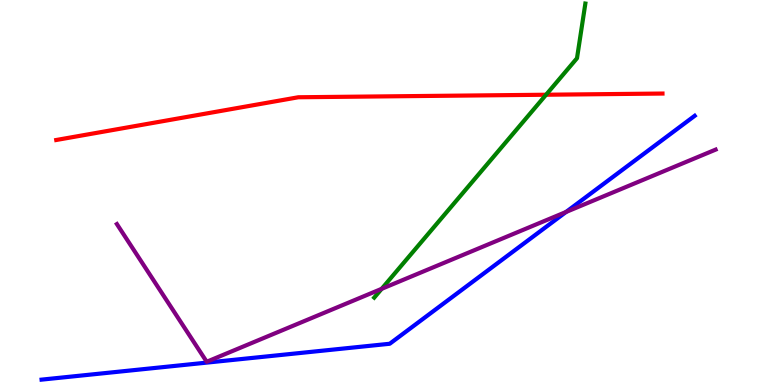[{'lines': ['blue', 'red'], 'intersections': []}, {'lines': ['green', 'red'], 'intersections': [{'x': 7.05, 'y': 7.54}]}, {'lines': ['purple', 'red'], 'intersections': []}, {'lines': ['blue', 'green'], 'intersections': []}, {'lines': ['blue', 'purple'], 'intersections': [{'x': 7.3, 'y': 4.49}]}, {'lines': ['green', 'purple'], 'intersections': [{'x': 4.92, 'y': 2.5}]}]